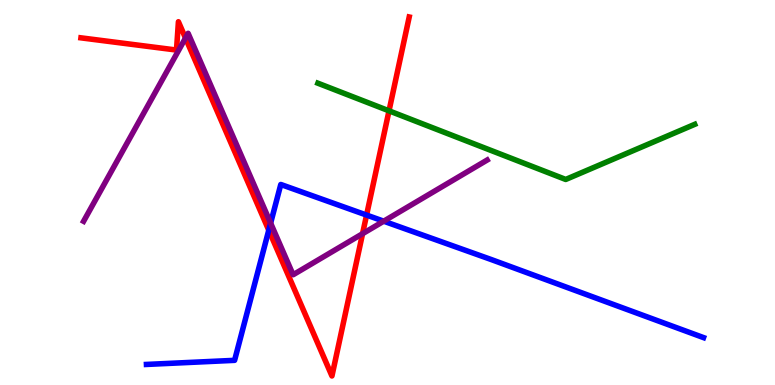[{'lines': ['blue', 'red'], 'intersections': [{'x': 3.47, 'y': 4.02}, {'x': 4.73, 'y': 4.41}]}, {'lines': ['green', 'red'], 'intersections': [{'x': 5.02, 'y': 7.12}]}, {'lines': ['purple', 'red'], 'intersections': [{'x': 2.39, 'y': 9.01}, {'x': 4.68, 'y': 3.93}]}, {'lines': ['blue', 'green'], 'intersections': []}, {'lines': ['blue', 'purple'], 'intersections': [{'x': 3.49, 'y': 4.21}, {'x': 4.95, 'y': 4.25}]}, {'lines': ['green', 'purple'], 'intersections': []}]